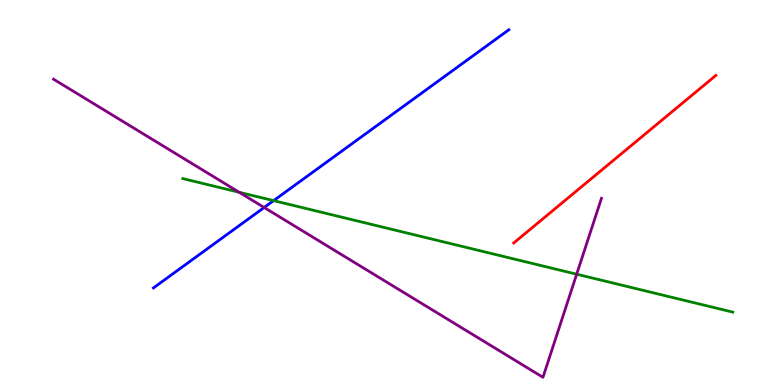[{'lines': ['blue', 'red'], 'intersections': []}, {'lines': ['green', 'red'], 'intersections': []}, {'lines': ['purple', 'red'], 'intersections': []}, {'lines': ['blue', 'green'], 'intersections': [{'x': 3.53, 'y': 4.79}]}, {'lines': ['blue', 'purple'], 'intersections': [{'x': 3.41, 'y': 4.61}]}, {'lines': ['green', 'purple'], 'intersections': [{'x': 3.09, 'y': 5.01}, {'x': 7.44, 'y': 2.88}]}]